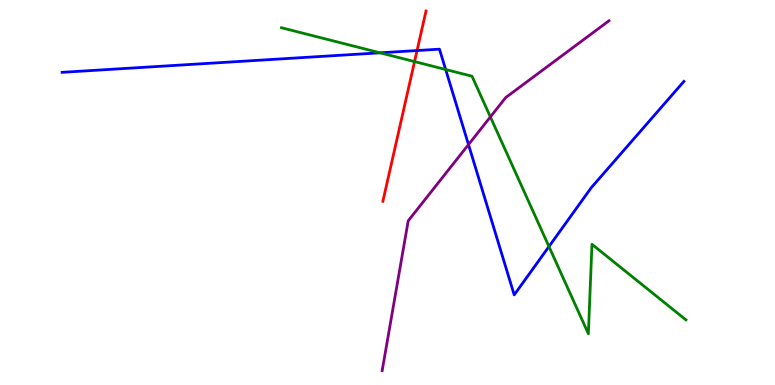[{'lines': ['blue', 'red'], 'intersections': [{'x': 5.38, 'y': 8.69}]}, {'lines': ['green', 'red'], 'intersections': [{'x': 5.35, 'y': 8.4}]}, {'lines': ['purple', 'red'], 'intersections': []}, {'lines': ['blue', 'green'], 'intersections': [{'x': 4.9, 'y': 8.63}, {'x': 5.75, 'y': 8.19}, {'x': 7.08, 'y': 3.6}]}, {'lines': ['blue', 'purple'], 'intersections': [{'x': 6.05, 'y': 6.24}]}, {'lines': ['green', 'purple'], 'intersections': [{'x': 6.33, 'y': 6.96}]}]